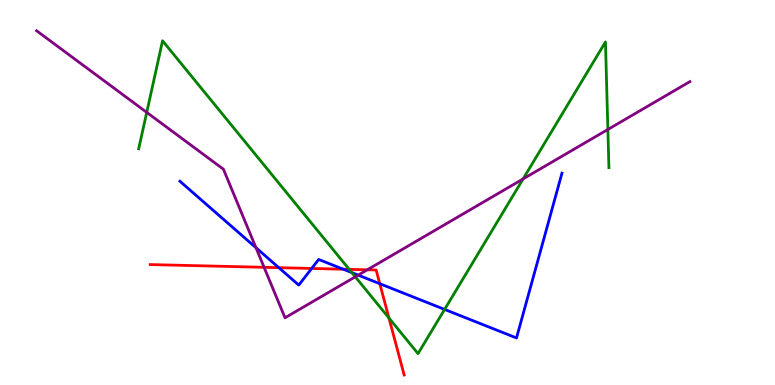[{'lines': ['blue', 'red'], 'intersections': [{'x': 3.6, 'y': 3.05}, {'x': 4.02, 'y': 3.03}, {'x': 4.43, 'y': 3.01}, {'x': 4.9, 'y': 2.63}]}, {'lines': ['green', 'red'], 'intersections': [{'x': 4.51, 'y': 3.0}, {'x': 5.02, 'y': 1.74}]}, {'lines': ['purple', 'red'], 'intersections': [{'x': 3.41, 'y': 3.06}, {'x': 4.74, 'y': 2.99}]}, {'lines': ['blue', 'green'], 'intersections': [{'x': 4.54, 'y': 2.92}, {'x': 5.74, 'y': 1.96}]}, {'lines': ['blue', 'purple'], 'intersections': [{'x': 3.3, 'y': 3.57}, {'x': 4.62, 'y': 2.85}]}, {'lines': ['green', 'purple'], 'intersections': [{'x': 1.89, 'y': 7.08}, {'x': 4.58, 'y': 2.81}, {'x': 6.75, 'y': 5.35}, {'x': 7.84, 'y': 6.64}]}]